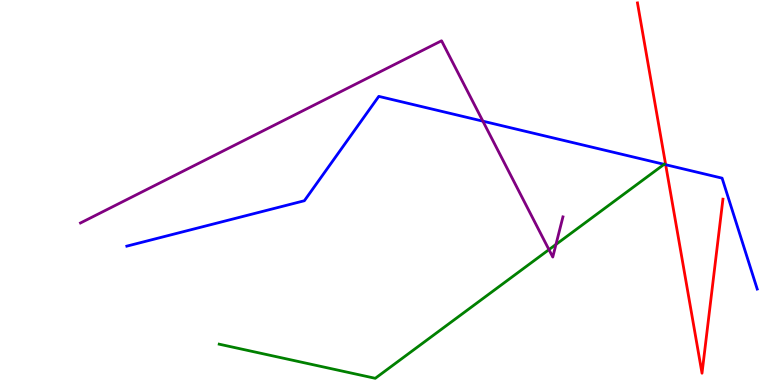[{'lines': ['blue', 'red'], 'intersections': [{'x': 8.59, 'y': 5.72}]}, {'lines': ['green', 'red'], 'intersections': []}, {'lines': ['purple', 'red'], 'intersections': []}, {'lines': ['blue', 'green'], 'intersections': [{'x': 8.57, 'y': 5.73}]}, {'lines': ['blue', 'purple'], 'intersections': [{'x': 6.23, 'y': 6.85}]}, {'lines': ['green', 'purple'], 'intersections': [{'x': 7.08, 'y': 3.52}, {'x': 7.17, 'y': 3.65}]}]